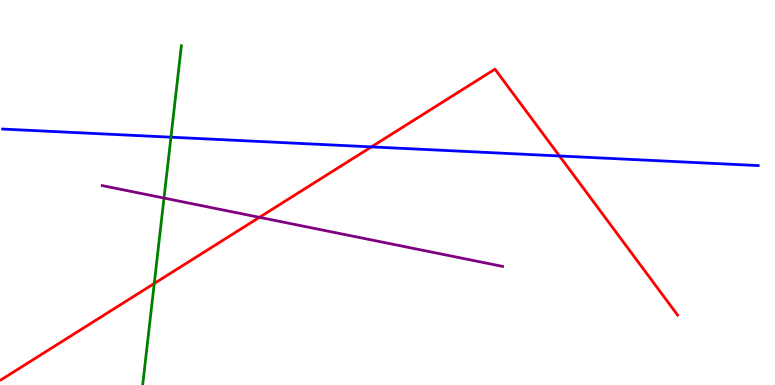[{'lines': ['blue', 'red'], 'intersections': [{'x': 4.79, 'y': 6.18}, {'x': 7.22, 'y': 5.95}]}, {'lines': ['green', 'red'], 'intersections': [{'x': 1.99, 'y': 2.64}]}, {'lines': ['purple', 'red'], 'intersections': [{'x': 3.35, 'y': 4.36}]}, {'lines': ['blue', 'green'], 'intersections': [{'x': 2.21, 'y': 6.44}]}, {'lines': ['blue', 'purple'], 'intersections': []}, {'lines': ['green', 'purple'], 'intersections': [{'x': 2.12, 'y': 4.86}]}]